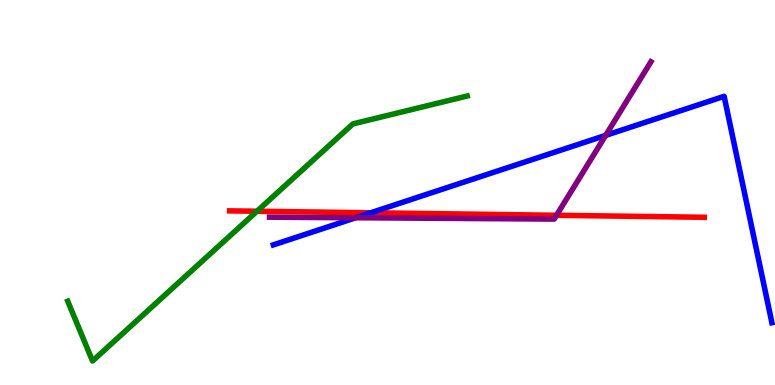[{'lines': ['blue', 'red'], 'intersections': [{'x': 4.78, 'y': 4.47}]}, {'lines': ['green', 'red'], 'intersections': [{'x': 3.32, 'y': 4.51}]}, {'lines': ['purple', 'red'], 'intersections': [{'x': 7.18, 'y': 4.41}]}, {'lines': ['blue', 'green'], 'intersections': []}, {'lines': ['blue', 'purple'], 'intersections': [{'x': 4.59, 'y': 4.34}, {'x': 7.82, 'y': 6.48}]}, {'lines': ['green', 'purple'], 'intersections': []}]